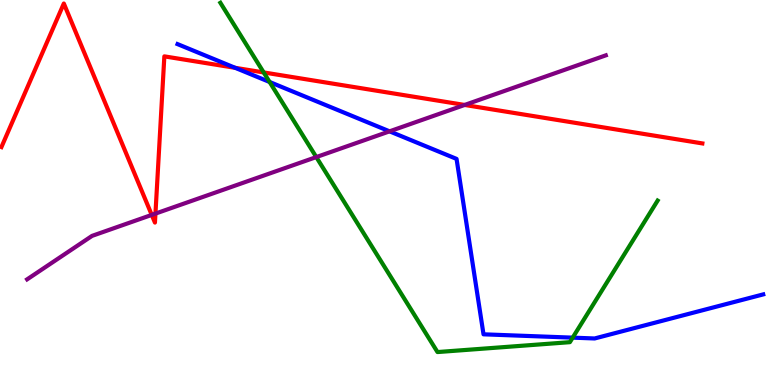[{'lines': ['blue', 'red'], 'intersections': [{'x': 3.03, 'y': 8.24}]}, {'lines': ['green', 'red'], 'intersections': [{'x': 3.4, 'y': 8.12}]}, {'lines': ['purple', 'red'], 'intersections': [{'x': 1.96, 'y': 4.42}, {'x': 2.01, 'y': 4.45}, {'x': 6.0, 'y': 7.27}]}, {'lines': ['blue', 'green'], 'intersections': [{'x': 3.48, 'y': 7.87}, {'x': 7.39, 'y': 1.23}]}, {'lines': ['blue', 'purple'], 'intersections': [{'x': 5.03, 'y': 6.59}]}, {'lines': ['green', 'purple'], 'intersections': [{'x': 4.08, 'y': 5.92}]}]